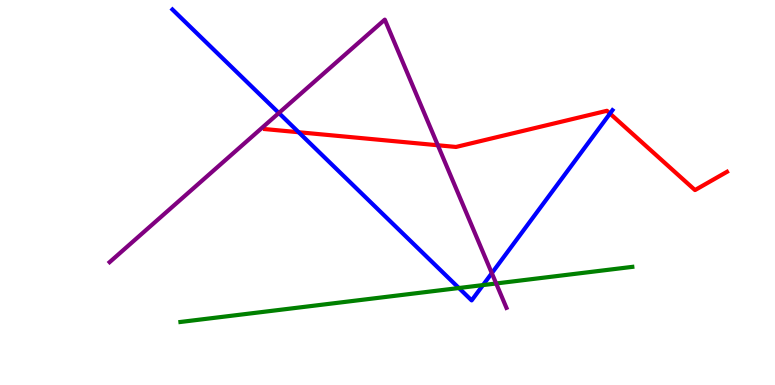[{'lines': ['blue', 'red'], 'intersections': [{'x': 3.85, 'y': 6.57}, {'x': 7.87, 'y': 7.05}]}, {'lines': ['green', 'red'], 'intersections': []}, {'lines': ['purple', 'red'], 'intersections': [{'x': 5.65, 'y': 6.23}]}, {'lines': ['blue', 'green'], 'intersections': [{'x': 5.92, 'y': 2.52}, {'x': 6.23, 'y': 2.6}]}, {'lines': ['blue', 'purple'], 'intersections': [{'x': 3.6, 'y': 7.07}, {'x': 6.35, 'y': 2.9}]}, {'lines': ['green', 'purple'], 'intersections': [{'x': 6.4, 'y': 2.64}]}]